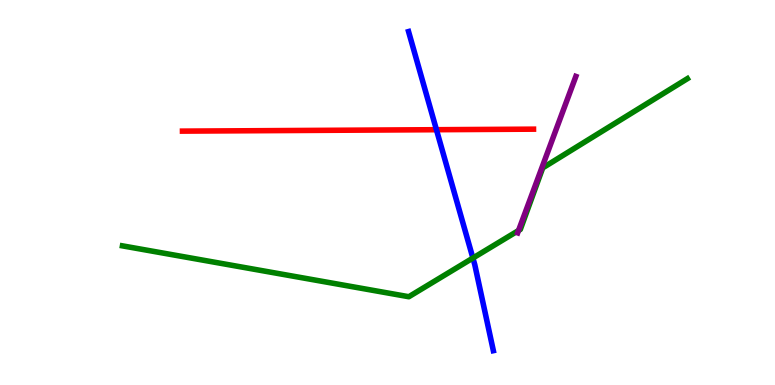[{'lines': ['blue', 'red'], 'intersections': [{'x': 5.63, 'y': 6.63}]}, {'lines': ['green', 'red'], 'intersections': []}, {'lines': ['purple', 'red'], 'intersections': []}, {'lines': ['blue', 'green'], 'intersections': [{'x': 6.1, 'y': 3.3}]}, {'lines': ['blue', 'purple'], 'intersections': []}, {'lines': ['green', 'purple'], 'intersections': [{'x': 6.69, 'y': 4.01}]}]